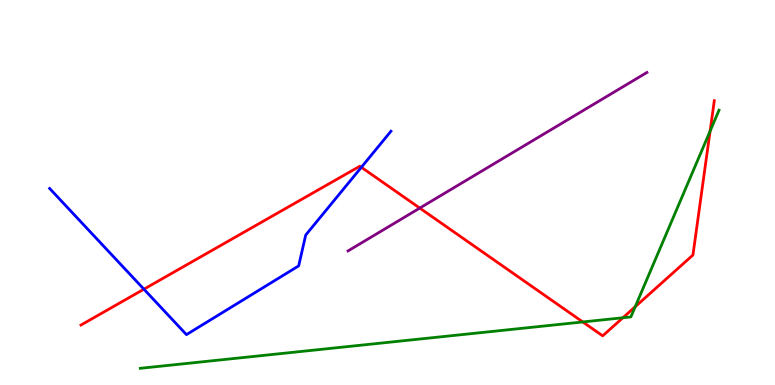[{'lines': ['blue', 'red'], 'intersections': [{'x': 1.86, 'y': 2.49}, {'x': 4.66, 'y': 5.66}]}, {'lines': ['green', 'red'], 'intersections': [{'x': 7.52, 'y': 1.64}, {'x': 8.04, 'y': 1.75}, {'x': 8.2, 'y': 2.03}, {'x': 9.16, 'y': 6.59}]}, {'lines': ['purple', 'red'], 'intersections': [{'x': 5.42, 'y': 4.6}]}, {'lines': ['blue', 'green'], 'intersections': []}, {'lines': ['blue', 'purple'], 'intersections': []}, {'lines': ['green', 'purple'], 'intersections': []}]